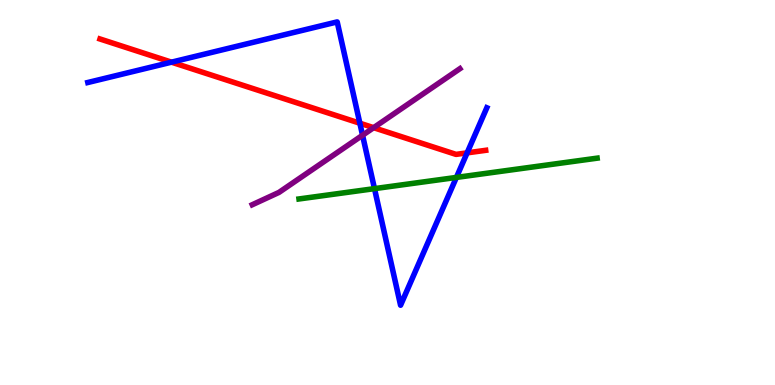[{'lines': ['blue', 'red'], 'intersections': [{'x': 2.21, 'y': 8.39}, {'x': 4.64, 'y': 6.8}, {'x': 6.03, 'y': 6.03}]}, {'lines': ['green', 'red'], 'intersections': []}, {'lines': ['purple', 'red'], 'intersections': [{'x': 4.82, 'y': 6.68}]}, {'lines': ['blue', 'green'], 'intersections': [{'x': 4.83, 'y': 5.1}, {'x': 5.89, 'y': 5.39}]}, {'lines': ['blue', 'purple'], 'intersections': [{'x': 4.68, 'y': 6.49}]}, {'lines': ['green', 'purple'], 'intersections': []}]